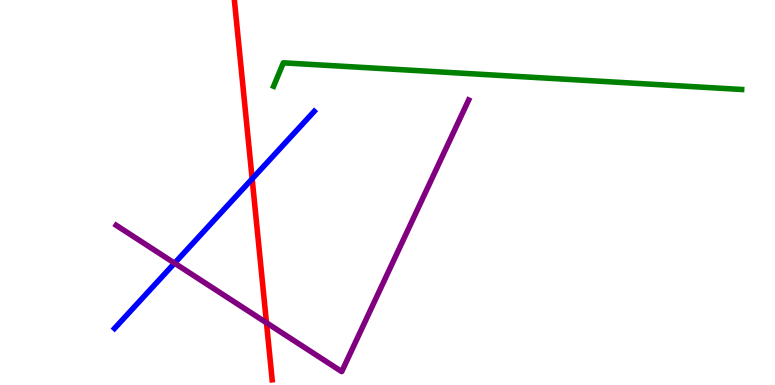[{'lines': ['blue', 'red'], 'intersections': [{'x': 3.25, 'y': 5.36}]}, {'lines': ['green', 'red'], 'intersections': []}, {'lines': ['purple', 'red'], 'intersections': [{'x': 3.44, 'y': 1.62}]}, {'lines': ['blue', 'green'], 'intersections': []}, {'lines': ['blue', 'purple'], 'intersections': [{'x': 2.25, 'y': 3.16}]}, {'lines': ['green', 'purple'], 'intersections': []}]